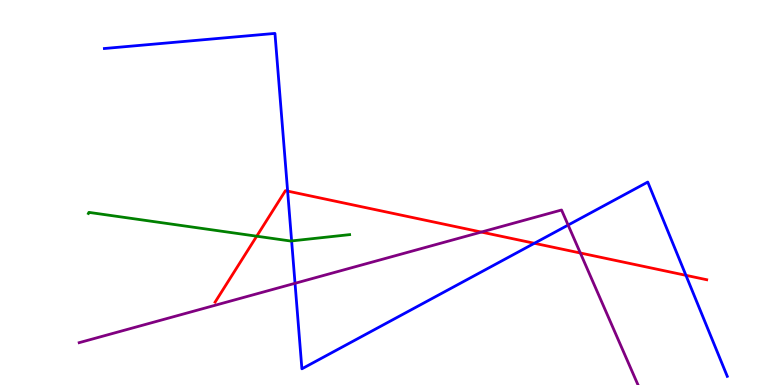[{'lines': ['blue', 'red'], 'intersections': [{'x': 3.71, 'y': 5.04}, {'x': 6.9, 'y': 3.68}, {'x': 8.85, 'y': 2.85}]}, {'lines': ['green', 'red'], 'intersections': [{'x': 3.31, 'y': 3.86}]}, {'lines': ['purple', 'red'], 'intersections': [{'x': 6.21, 'y': 3.97}, {'x': 7.49, 'y': 3.43}]}, {'lines': ['blue', 'green'], 'intersections': [{'x': 3.76, 'y': 3.74}]}, {'lines': ['blue', 'purple'], 'intersections': [{'x': 3.81, 'y': 2.64}, {'x': 7.33, 'y': 4.15}]}, {'lines': ['green', 'purple'], 'intersections': []}]